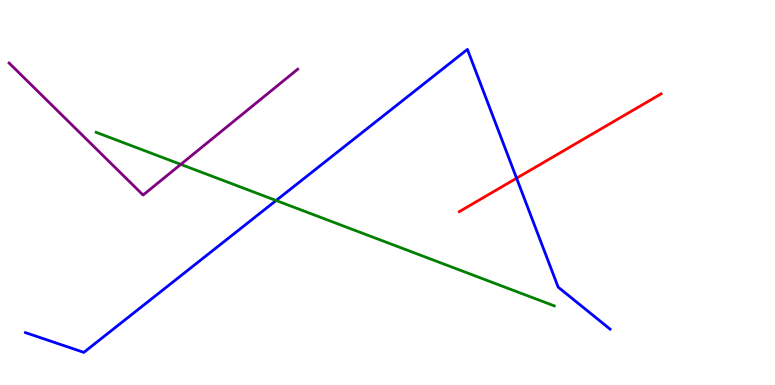[{'lines': ['blue', 'red'], 'intersections': [{'x': 6.67, 'y': 5.37}]}, {'lines': ['green', 'red'], 'intersections': []}, {'lines': ['purple', 'red'], 'intersections': []}, {'lines': ['blue', 'green'], 'intersections': [{'x': 3.56, 'y': 4.79}]}, {'lines': ['blue', 'purple'], 'intersections': []}, {'lines': ['green', 'purple'], 'intersections': [{'x': 2.33, 'y': 5.73}]}]